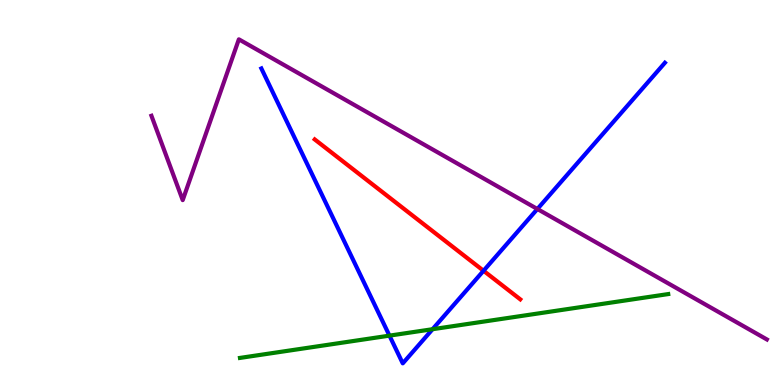[{'lines': ['blue', 'red'], 'intersections': [{'x': 6.24, 'y': 2.97}]}, {'lines': ['green', 'red'], 'intersections': []}, {'lines': ['purple', 'red'], 'intersections': []}, {'lines': ['blue', 'green'], 'intersections': [{'x': 5.03, 'y': 1.28}, {'x': 5.58, 'y': 1.45}]}, {'lines': ['blue', 'purple'], 'intersections': [{'x': 6.93, 'y': 4.57}]}, {'lines': ['green', 'purple'], 'intersections': []}]